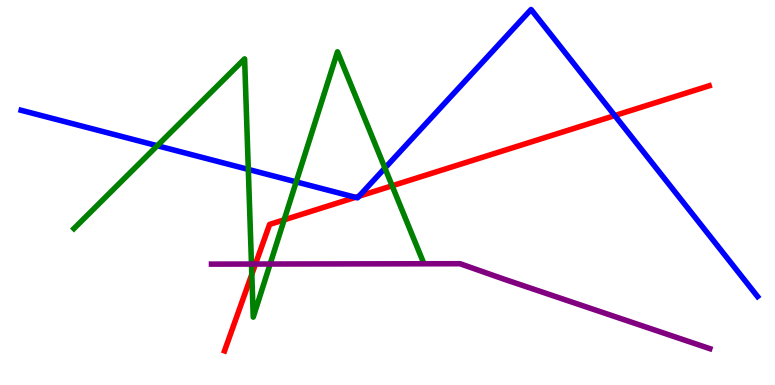[{'lines': ['blue', 'red'], 'intersections': [{'x': 4.59, 'y': 4.87}, {'x': 4.63, 'y': 4.9}, {'x': 7.93, 'y': 7.0}]}, {'lines': ['green', 'red'], 'intersections': [{'x': 3.25, 'y': 2.87}, {'x': 3.67, 'y': 4.29}, {'x': 5.06, 'y': 5.17}]}, {'lines': ['purple', 'red'], 'intersections': [{'x': 3.3, 'y': 3.14}]}, {'lines': ['blue', 'green'], 'intersections': [{'x': 2.03, 'y': 6.22}, {'x': 3.2, 'y': 5.6}, {'x': 3.82, 'y': 5.28}, {'x': 4.97, 'y': 5.63}]}, {'lines': ['blue', 'purple'], 'intersections': []}, {'lines': ['green', 'purple'], 'intersections': [{'x': 3.24, 'y': 3.14}, {'x': 3.49, 'y': 3.14}]}]